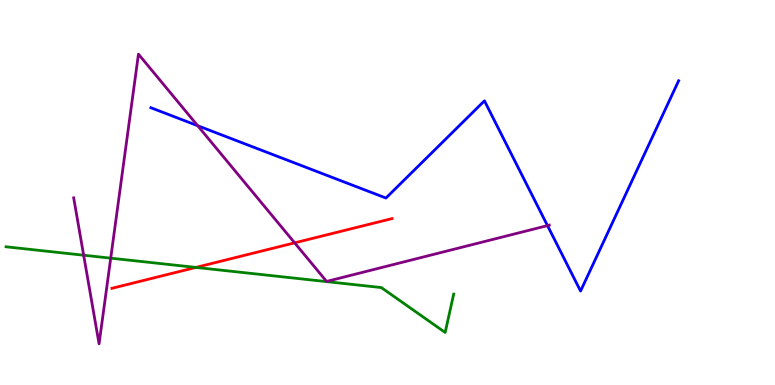[{'lines': ['blue', 'red'], 'intersections': []}, {'lines': ['green', 'red'], 'intersections': [{'x': 2.53, 'y': 3.05}]}, {'lines': ['purple', 'red'], 'intersections': [{'x': 3.8, 'y': 3.69}]}, {'lines': ['blue', 'green'], 'intersections': []}, {'lines': ['blue', 'purple'], 'intersections': [{'x': 2.55, 'y': 6.73}, {'x': 7.06, 'y': 4.14}]}, {'lines': ['green', 'purple'], 'intersections': [{'x': 1.08, 'y': 3.37}, {'x': 1.43, 'y': 3.29}]}]